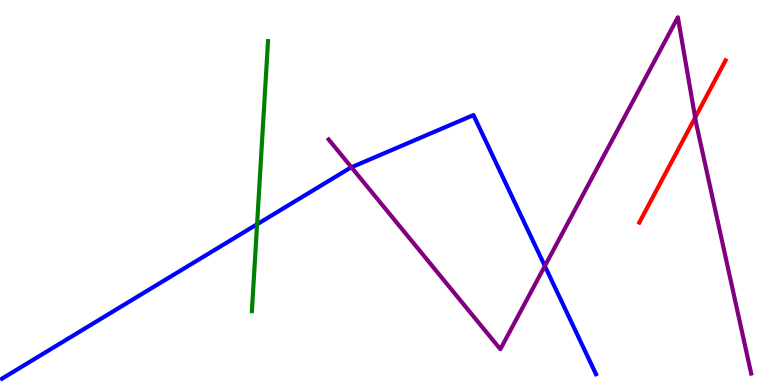[{'lines': ['blue', 'red'], 'intersections': []}, {'lines': ['green', 'red'], 'intersections': []}, {'lines': ['purple', 'red'], 'intersections': [{'x': 8.97, 'y': 6.95}]}, {'lines': ['blue', 'green'], 'intersections': [{'x': 3.32, 'y': 4.18}]}, {'lines': ['blue', 'purple'], 'intersections': [{'x': 4.53, 'y': 5.65}, {'x': 7.03, 'y': 3.09}]}, {'lines': ['green', 'purple'], 'intersections': []}]